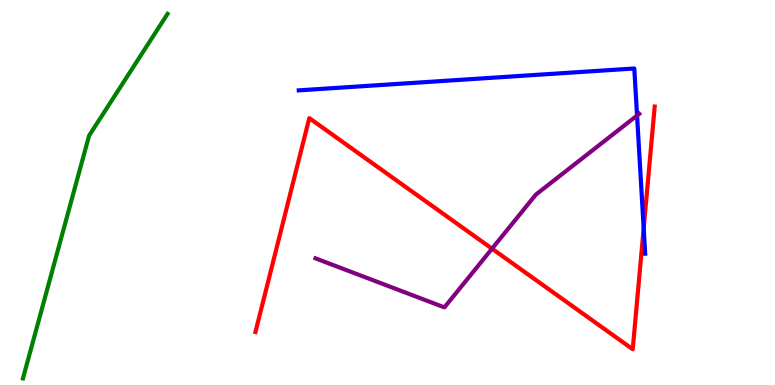[{'lines': ['blue', 'red'], 'intersections': [{'x': 8.31, 'y': 4.07}]}, {'lines': ['green', 'red'], 'intersections': []}, {'lines': ['purple', 'red'], 'intersections': [{'x': 6.35, 'y': 3.54}]}, {'lines': ['blue', 'green'], 'intersections': []}, {'lines': ['blue', 'purple'], 'intersections': [{'x': 8.22, 'y': 7.0}]}, {'lines': ['green', 'purple'], 'intersections': []}]